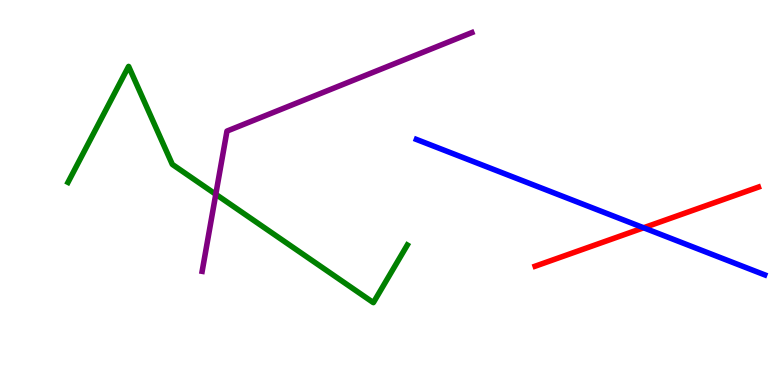[{'lines': ['blue', 'red'], 'intersections': [{'x': 8.3, 'y': 4.08}]}, {'lines': ['green', 'red'], 'intersections': []}, {'lines': ['purple', 'red'], 'intersections': []}, {'lines': ['blue', 'green'], 'intersections': []}, {'lines': ['blue', 'purple'], 'intersections': []}, {'lines': ['green', 'purple'], 'intersections': [{'x': 2.78, 'y': 4.95}]}]